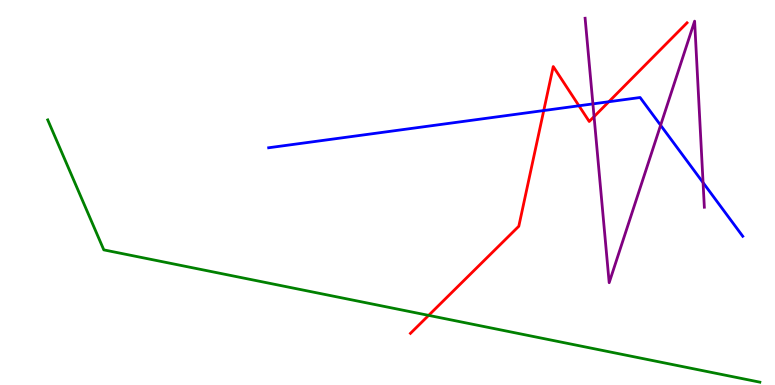[{'lines': ['blue', 'red'], 'intersections': [{'x': 7.02, 'y': 7.13}, {'x': 7.47, 'y': 7.25}, {'x': 7.86, 'y': 7.36}]}, {'lines': ['green', 'red'], 'intersections': [{'x': 5.53, 'y': 1.81}]}, {'lines': ['purple', 'red'], 'intersections': [{'x': 7.67, 'y': 6.97}]}, {'lines': ['blue', 'green'], 'intersections': []}, {'lines': ['blue', 'purple'], 'intersections': [{'x': 7.65, 'y': 7.3}, {'x': 8.52, 'y': 6.75}, {'x': 9.07, 'y': 5.26}]}, {'lines': ['green', 'purple'], 'intersections': []}]